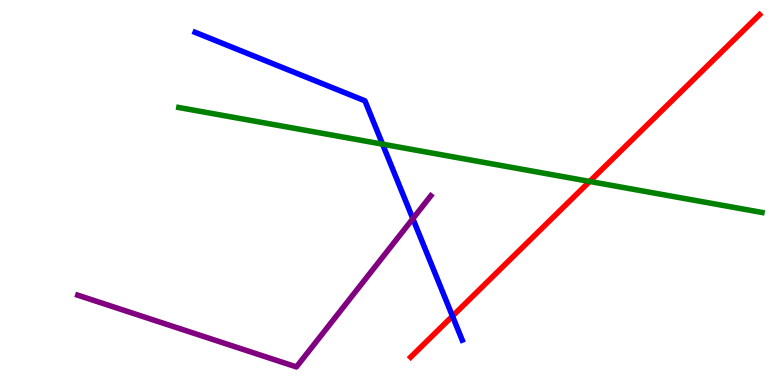[{'lines': ['blue', 'red'], 'intersections': [{'x': 5.84, 'y': 1.79}]}, {'lines': ['green', 'red'], 'intersections': [{'x': 7.61, 'y': 5.29}]}, {'lines': ['purple', 'red'], 'intersections': []}, {'lines': ['blue', 'green'], 'intersections': [{'x': 4.94, 'y': 6.26}]}, {'lines': ['blue', 'purple'], 'intersections': [{'x': 5.33, 'y': 4.32}]}, {'lines': ['green', 'purple'], 'intersections': []}]